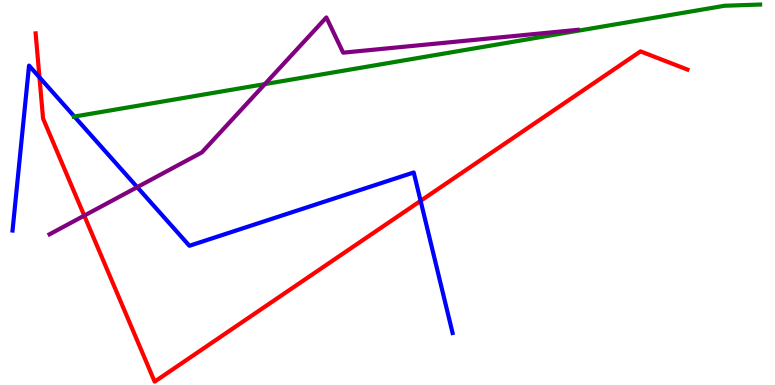[{'lines': ['blue', 'red'], 'intersections': [{'x': 0.509, 'y': 7.99}, {'x': 5.43, 'y': 4.78}]}, {'lines': ['green', 'red'], 'intersections': []}, {'lines': ['purple', 'red'], 'intersections': [{'x': 1.09, 'y': 4.4}]}, {'lines': ['blue', 'green'], 'intersections': [{'x': 0.96, 'y': 6.97}]}, {'lines': ['blue', 'purple'], 'intersections': [{'x': 1.77, 'y': 5.14}]}, {'lines': ['green', 'purple'], 'intersections': [{'x': 3.42, 'y': 7.82}]}]